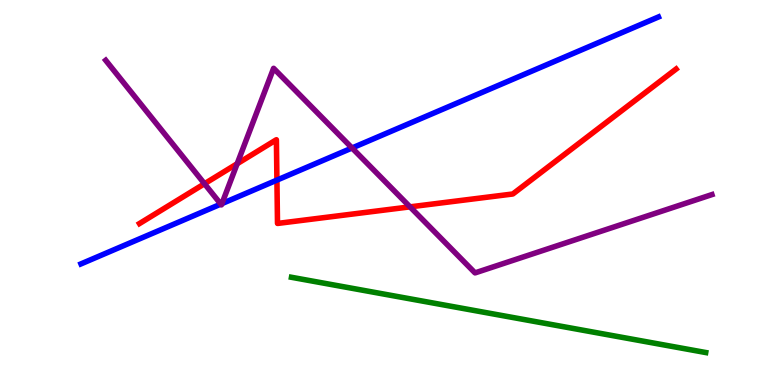[{'lines': ['blue', 'red'], 'intersections': [{'x': 3.57, 'y': 5.32}]}, {'lines': ['green', 'red'], 'intersections': []}, {'lines': ['purple', 'red'], 'intersections': [{'x': 2.64, 'y': 5.23}, {'x': 3.06, 'y': 5.75}, {'x': 5.29, 'y': 4.63}]}, {'lines': ['blue', 'green'], 'intersections': []}, {'lines': ['blue', 'purple'], 'intersections': [{'x': 2.85, 'y': 4.7}, {'x': 2.86, 'y': 4.71}, {'x': 4.54, 'y': 6.16}]}, {'lines': ['green', 'purple'], 'intersections': []}]